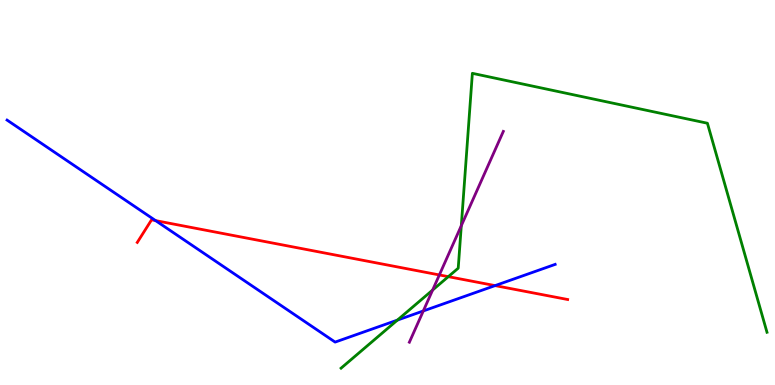[{'lines': ['blue', 'red'], 'intersections': [{'x': 2.01, 'y': 4.27}, {'x': 6.39, 'y': 2.58}]}, {'lines': ['green', 'red'], 'intersections': [{'x': 5.78, 'y': 2.81}]}, {'lines': ['purple', 'red'], 'intersections': [{'x': 5.67, 'y': 2.86}]}, {'lines': ['blue', 'green'], 'intersections': [{'x': 5.13, 'y': 1.69}]}, {'lines': ['blue', 'purple'], 'intersections': [{'x': 5.46, 'y': 1.92}]}, {'lines': ['green', 'purple'], 'intersections': [{'x': 5.58, 'y': 2.47}, {'x': 5.95, 'y': 4.14}]}]